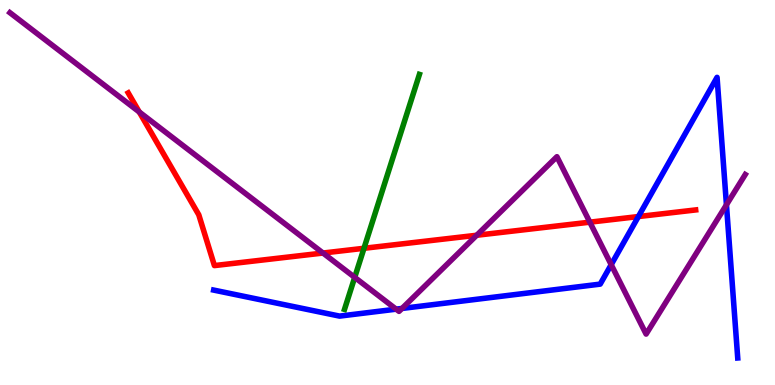[{'lines': ['blue', 'red'], 'intersections': [{'x': 8.24, 'y': 4.38}]}, {'lines': ['green', 'red'], 'intersections': [{'x': 4.7, 'y': 3.55}]}, {'lines': ['purple', 'red'], 'intersections': [{'x': 1.8, 'y': 7.09}, {'x': 4.17, 'y': 3.43}, {'x': 6.15, 'y': 3.89}, {'x': 7.61, 'y': 4.23}]}, {'lines': ['blue', 'green'], 'intersections': []}, {'lines': ['blue', 'purple'], 'intersections': [{'x': 5.11, 'y': 1.97}, {'x': 5.19, 'y': 1.99}, {'x': 7.89, 'y': 3.13}, {'x': 9.37, 'y': 4.68}]}, {'lines': ['green', 'purple'], 'intersections': [{'x': 4.58, 'y': 2.8}]}]